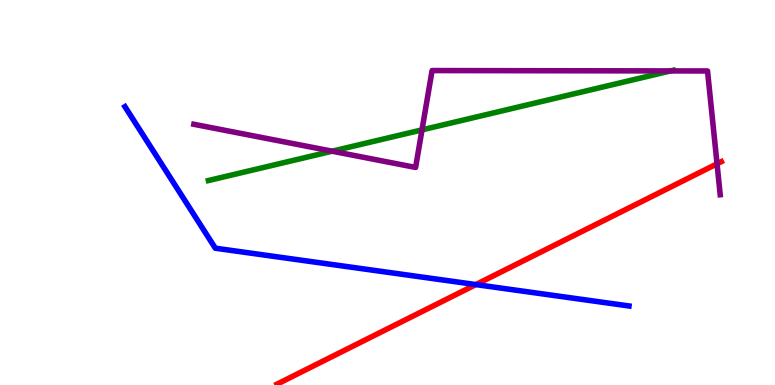[{'lines': ['blue', 'red'], 'intersections': [{'x': 6.14, 'y': 2.61}]}, {'lines': ['green', 'red'], 'intersections': []}, {'lines': ['purple', 'red'], 'intersections': [{'x': 9.25, 'y': 5.75}]}, {'lines': ['blue', 'green'], 'intersections': []}, {'lines': ['blue', 'purple'], 'intersections': []}, {'lines': ['green', 'purple'], 'intersections': [{'x': 4.29, 'y': 6.07}, {'x': 5.45, 'y': 6.63}, {'x': 8.65, 'y': 8.16}]}]